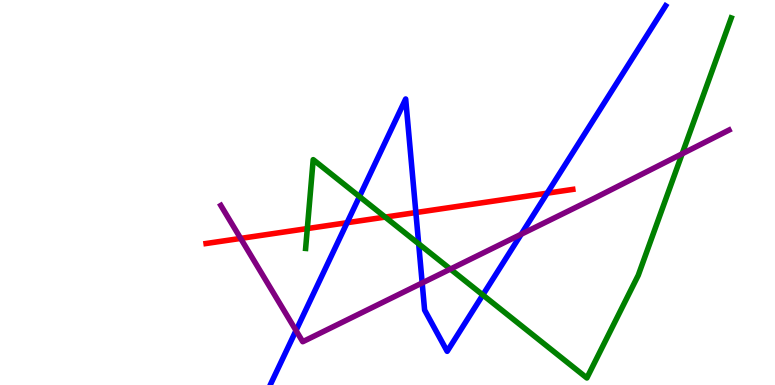[{'lines': ['blue', 'red'], 'intersections': [{'x': 4.48, 'y': 4.22}, {'x': 5.37, 'y': 4.48}, {'x': 7.06, 'y': 4.98}]}, {'lines': ['green', 'red'], 'intersections': [{'x': 3.97, 'y': 4.06}, {'x': 4.97, 'y': 4.36}]}, {'lines': ['purple', 'red'], 'intersections': [{'x': 3.11, 'y': 3.81}]}, {'lines': ['blue', 'green'], 'intersections': [{'x': 4.64, 'y': 4.89}, {'x': 5.4, 'y': 3.67}, {'x': 6.23, 'y': 2.34}]}, {'lines': ['blue', 'purple'], 'intersections': [{'x': 3.82, 'y': 1.42}, {'x': 5.45, 'y': 2.65}, {'x': 6.73, 'y': 3.92}]}, {'lines': ['green', 'purple'], 'intersections': [{'x': 5.81, 'y': 3.01}, {'x': 8.8, 'y': 6.01}]}]